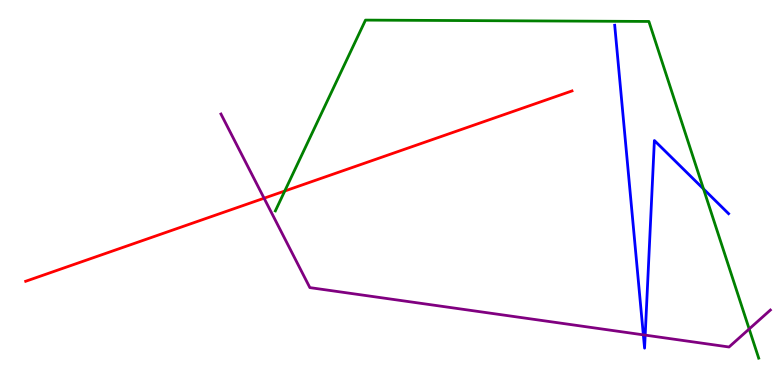[{'lines': ['blue', 'red'], 'intersections': []}, {'lines': ['green', 'red'], 'intersections': [{'x': 3.67, 'y': 5.04}]}, {'lines': ['purple', 'red'], 'intersections': [{'x': 3.41, 'y': 4.85}]}, {'lines': ['blue', 'green'], 'intersections': [{'x': 9.08, 'y': 5.09}]}, {'lines': ['blue', 'purple'], 'intersections': [{'x': 8.3, 'y': 1.3}, {'x': 8.33, 'y': 1.3}]}, {'lines': ['green', 'purple'], 'intersections': [{'x': 9.67, 'y': 1.45}]}]